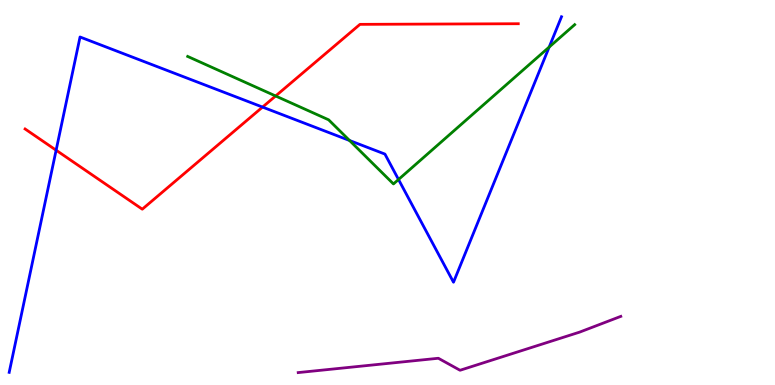[{'lines': ['blue', 'red'], 'intersections': [{'x': 0.724, 'y': 6.1}, {'x': 3.39, 'y': 7.22}]}, {'lines': ['green', 'red'], 'intersections': [{'x': 3.56, 'y': 7.51}]}, {'lines': ['purple', 'red'], 'intersections': []}, {'lines': ['blue', 'green'], 'intersections': [{'x': 4.51, 'y': 6.35}, {'x': 5.14, 'y': 5.34}, {'x': 7.09, 'y': 8.78}]}, {'lines': ['blue', 'purple'], 'intersections': []}, {'lines': ['green', 'purple'], 'intersections': []}]